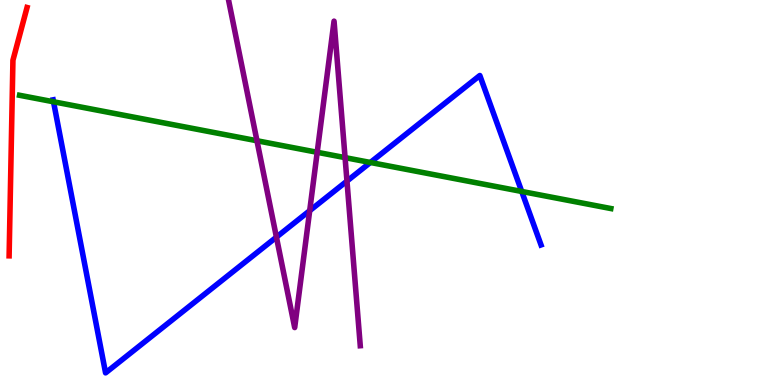[{'lines': ['blue', 'red'], 'intersections': []}, {'lines': ['green', 'red'], 'intersections': []}, {'lines': ['purple', 'red'], 'intersections': []}, {'lines': ['blue', 'green'], 'intersections': [{'x': 0.691, 'y': 7.36}, {'x': 4.78, 'y': 5.78}, {'x': 6.73, 'y': 5.03}]}, {'lines': ['blue', 'purple'], 'intersections': [{'x': 3.57, 'y': 3.84}, {'x': 4.0, 'y': 4.53}, {'x': 4.48, 'y': 5.3}]}, {'lines': ['green', 'purple'], 'intersections': [{'x': 3.32, 'y': 6.34}, {'x': 4.09, 'y': 6.04}, {'x': 4.45, 'y': 5.91}]}]